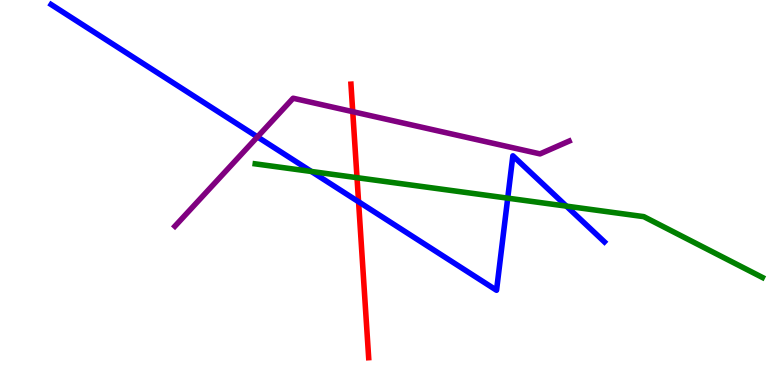[{'lines': ['blue', 'red'], 'intersections': [{'x': 4.63, 'y': 4.76}]}, {'lines': ['green', 'red'], 'intersections': [{'x': 4.61, 'y': 5.38}]}, {'lines': ['purple', 'red'], 'intersections': [{'x': 4.55, 'y': 7.1}]}, {'lines': ['blue', 'green'], 'intersections': [{'x': 4.02, 'y': 5.55}, {'x': 6.55, 'y': 4.85}, {'x': 7.31, 'y': 4.65}]}, {'lines': ['blue', 'purple'], 'intersections': [{'x': 3.32, 'y': 6.44}]}, {'lines': ['green', 'purple'], 'intersections': []}]